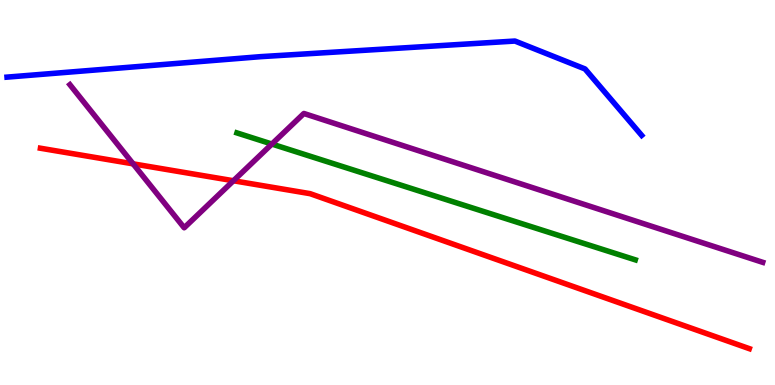[{'lines': ['blue', 'red'], 'intersections': []}, {'lines': ['green', 'red'], 'intersections': []}, {'lines': ['purple', 'red'], 'intersections': [{'x': 1.72, 'y': 5.74}, {'x': 3.01, 'y': 5.31}]}, {'lines': ['blue', 'green'], 'intersections': []}, {'lines': ['blue', 'purple'], 'intersections': []}, {'lines': ['green', 'purple'], 'intersections': [{'x': 3.51, 'y': 6.26}]}]